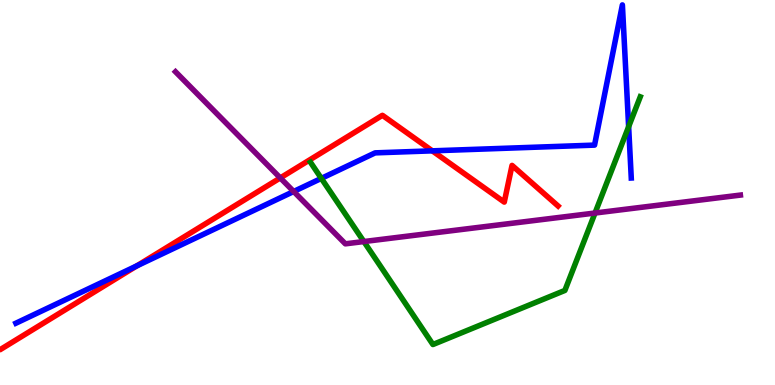[{'lines': ['blue', 'red'], 'intersections': [{'x': 1.77, 'y': 3.09}, {'x': 5.58, 'y': 6.08}]}, {'lines': ['green', 'red'], 'intersections': []}, {'lines': ['purple', 'red'], 'intersections': [{'x': 3.62, 'y': 5.38}]}, {'lines': ['blue', 'green'], 'intersections': [{'x': 4.15, 'y': 5.37}, {'x': 8.11, 'y': 6.71}]}, {'lines': ['blue', 'purple'], 'intersections': [{'x': 3.79, 'y': 5.03}]}, {'lines': ['green', 'purple'], 'intersections': [{'x': 4.69, 'y': 3.73}, {'x': 7.68, 'y': 4.47}]}]